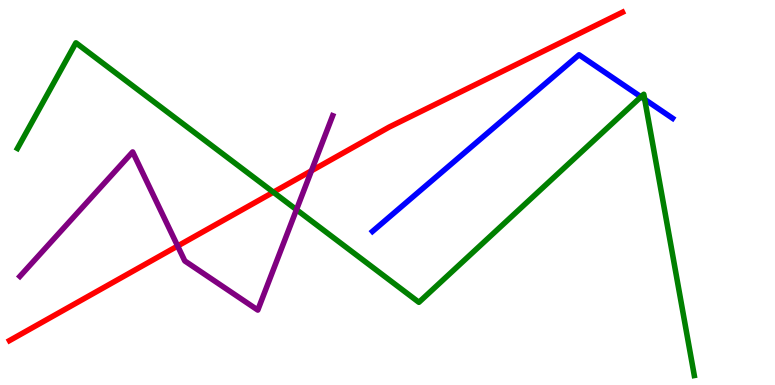[{'lines': ['blue', 'red'], 'intersections': []}, {'lines': ['green', 'red'], 'intersections': [{'x': 3.53, 'y': 5.01}]}, {'lines': ['purple', 'red'], 'intersections': [{'x': 2.29, 'y': 3.61}, {'x': 4.02, 'y': 5.56}]}, {'lines': ['blue', 'green'], 'intersections': [{'x': 8.27, 'y': 7.48}, {'x': 8.32, 'y': 7.42}]}, {'lines': ['blue', 'purple'], 'intersections': []}, {'lines': ['green', 'purple'], 'intersections': [{'x': 3.83, 'y': 4.55}]}]